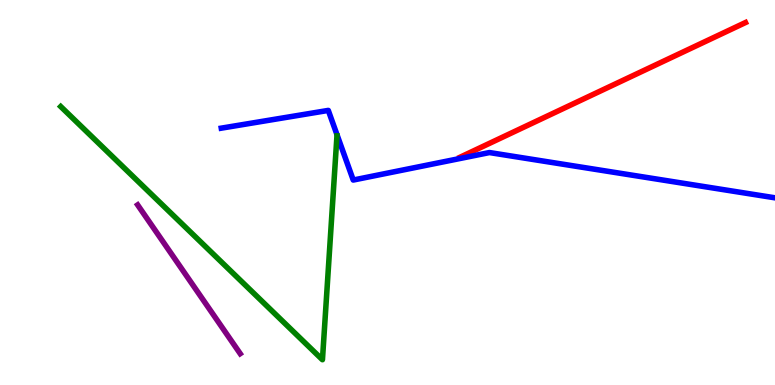[{'lines': ['blue', 'red'], 'intersections': []}, {'lines': ['green', 'red'], 'intersections': []}, {'lines': ['purple', 'red'], 'intersections': []}, {'lines': ['blue', 'green'], 'intersections': []}, {'lines': ['blue', 'purple'], 'intersections': []}, {'lines': ['green', 'purple'], 'intersections': []}]